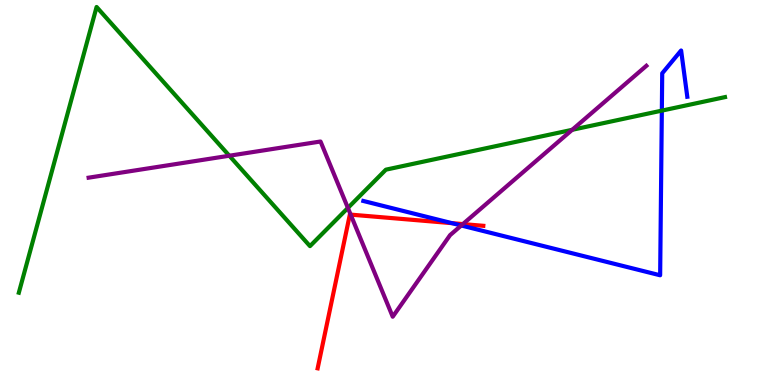[{'lines': ['blue', 'red'], 'intersections': [{'x': 5.83, 'y': 4.2}]}, {'lines': ['green', 'red'], 'intersections': []}, {'lines': ['purple', 'red'], 'intersections': [{'x': 4.52, 'y': 4.43}, {'x': 5.97, 'y': 4.18}]}, {'lines': ['blue', 'green'], 'intersections': [{'x': 8.54, 'y': 7.13}]}, {'lines': ['blue', 'purple'], 'intersections': [{'x': 5.95, 'y': 4.14}]}, {'lines': ['green', 'purple'], 'intersections': [{'x': 2.96, 'y': 5.96}, {'x': 4.49, 'y': 4.6}, {'x': 7.38, 'y': 6.63}]}]